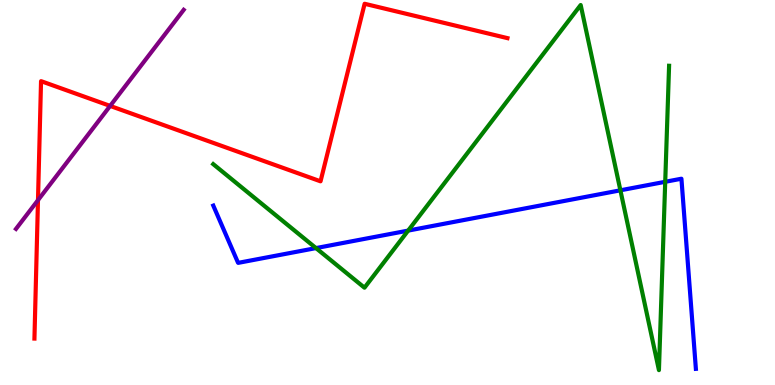[{'lines': ['blue', 'red'], 'intersections': []}, {'lines': ['green', 'red'], 'intersections': []}, {'lines': ['purple', 'red'], 'intersections': [{'x': 0.49, 'y': 4.8}, {'x': 1.42, 'y': 7.25}]}, {'lines': ['blue', 'green'], 'intersections': [{'x': 4.08, 'y': 3.56}, {'x': 5.27, 'y': 4.01}, {'x': 8.01, 'y': 5.06}, {'x': 8.58, 'y': 5.28}]}, {'lines': ['blue', 'purple'], 'intersections': []}, {'lines': ['green', 'purple'], 'intersections': []}]